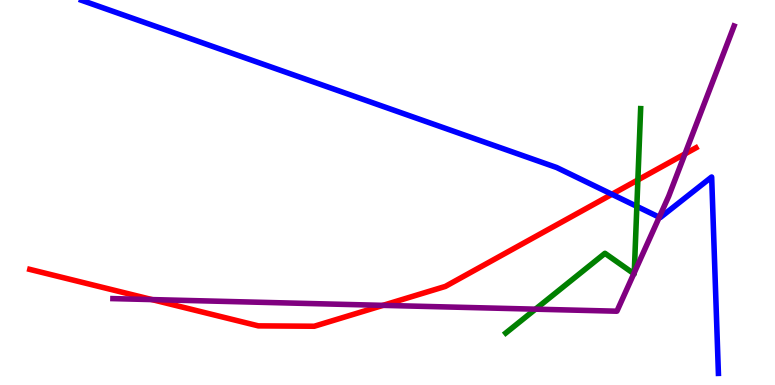[{'lines': ['blue', 'red'], 'intersections': [{'x': 7.9, 'y': 4.95}]}, {'lines': ['green', 'red'], 'intersections': [{'x': 8.23, 'y': 5.33}]}, {'lines': ['purple', 'red'], 'intersections': [{'x': 1.96, 'y': 2.22}, {'x': 4.94, 'y': 2.07}, {'x': 8.84, 'y': 6.0}]}, {'lines': ['blue', 'green'], 'intersections': [{'x': 8.22, 'y': 4.64}]}, {'lines': ['blue', 'purple'], 'intersections': [{'x': 8.51, 'y': 4.36}]}, {'lines': ['green', 'purple'], 'intersections': [{'x': 6.91, 'y': 1.97}, {'x': 8.18, 'y': 2.89}, {'x': 8.18, 'y': 2.92}]}]